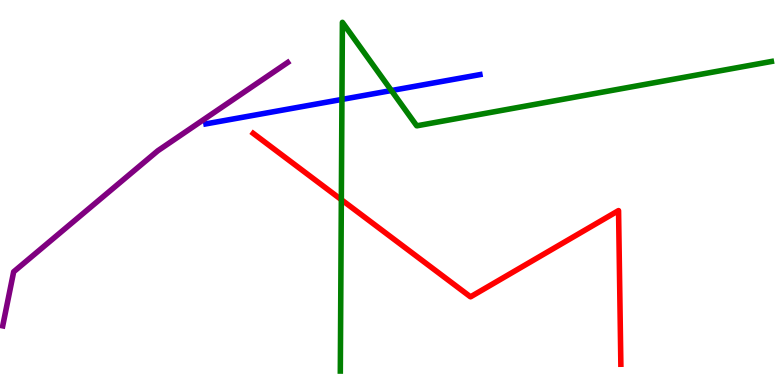[{'lines': ['blue', 'red'], 'intersections': []}, {'lines': ['green', 'red'], 'intersections': [{'x': 4.4, 'y': 4.81}]}, {'lines': ['purple', 'red'], 'intersections': []}, {'lines': ['blue', 'green'], 'intersections': [{'x': 4.41, 'y': 7.42}, {'x': 5.05, 'y': 7.65}]}, {'lines': ['blue', 'purple'], 'intersections': []}, {'lines': ['green', 'purple'], 'intersections': []}]